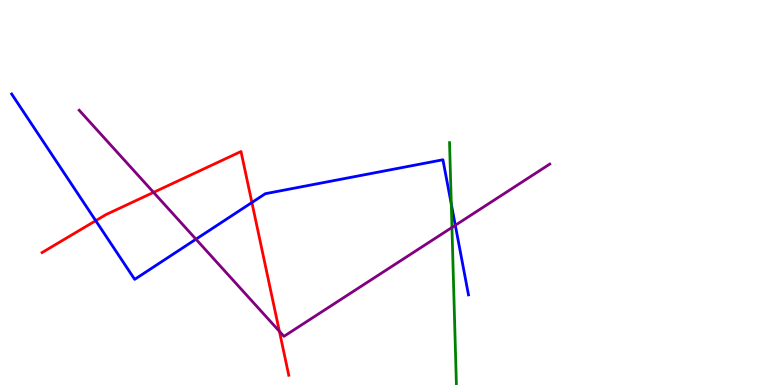[{'lines': ['blue', 'red'], 'intersections': [{'x': 1.24, 'y': 4.27}, {'x': 3.25, 'y': 4.74}]}, {'lines': ['green', 'red'], 'intersections': []}, {'lines': ['purple', 'red'], 'intersections': [{'x': 1.98, 'y': 5.0}, {'x': 3.61, 'y': 1.39}]}, {'lines': ['blue', 'green'], 'intersections': [{'x': 5.82, 'y': 4.7}]}, {'lines': ['blue', 'purple'], 'intersections': [{'x': 2.53, 'y': 3.79}, {'x': 5.87, 'y': 4.15}]}, {'lines': ['green', 'purple'], 'intersections': [{'x': 5.83, 'y': 4.09}]}]